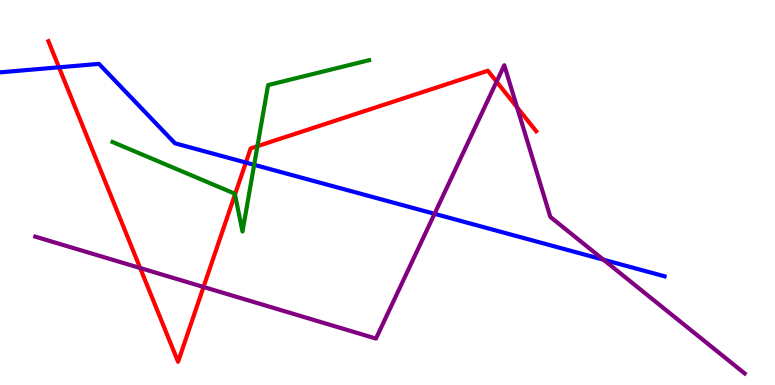[{'lines': ['blue', 'red'], 'intersections': [{'x': 0.761, 'y': 8.25}, {'x': 3.17, 'y': 5.78}]}, {'lines': ['green', 'red'], 'intersections': [{'x': 3.03, 'y': 4.95}, {'x': 3.32, 'y': 6.2}]}, {'lines': ['purple', 'red'], 'intersections': [{'x': 1.81, 'y': 3.04}, {'x': 2.63, 'y': 2.55}, {'x': 6.41, 'y': 7.88}, {'x': 6.67, 'y': 7.21}]}, {'lines': ['blue', 'green'], 'intersections': [{'x': 3.28, 'y': 5.72}]}, {'lines': ['blue', 'purple'], 'intersections': [{'x': 5.61, 'y': 4.45}, {'x': 7.79, 'y': 3.25}]}, {'lines': ['green', 'purple'], 'intersections': []}]